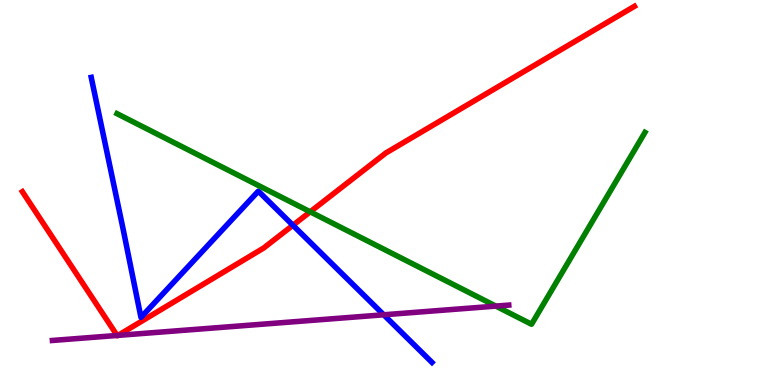[{'lines': ['blue', 'red'], 'intersections': [{'x': 3.78, 'y': 4.15}]}, {'lines': ['green', 'red'], 'intersections': [{'x': 4.0, 'y': 4.5}]}, {'lines': ['purple', 'red'], 'intersections': [{'x': 1.51, 'y': 1.29}, {'x': 1.52, 'y': 1.29}]}, {'lines': ['blue', 'green'], 'intersections': []}, {'lines': ['blue', 'purple'], 'intersections': [{'x': 4.95, 'y': 1.82}]}, {'lines': ['green', 'purple'], 'intersections': [{'x': 6.4, 'y': 2.05}]}]